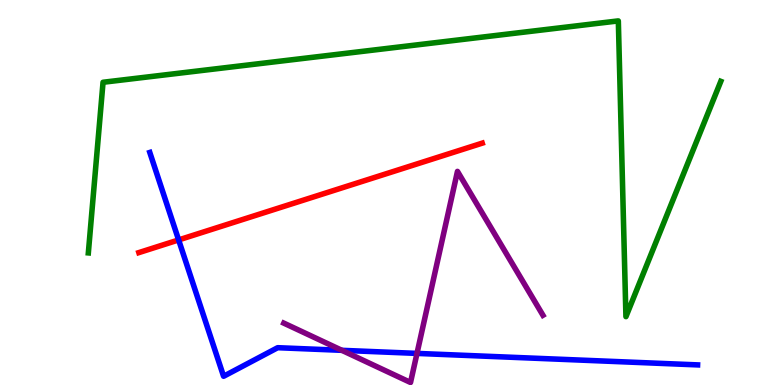[{'lines': ['blue', 'red'], 'intersections': [{'x': 2.3, 'y': 3.77}]}, {'lines': ['green', 'red'], 'intersections': []}, {'lines': ['purple', 'red'], 'intersections': []}, {'lines': ['blue', 'green'], 'intersections': []}, {'lines': ['blue', 'purple'], 'intersections': [{'x': 4.41, 'y': 0.901}, {'x': 5.38, 'y': 0.821}]}, {'lines': ['green', 'purple'], 'intersections': []}]